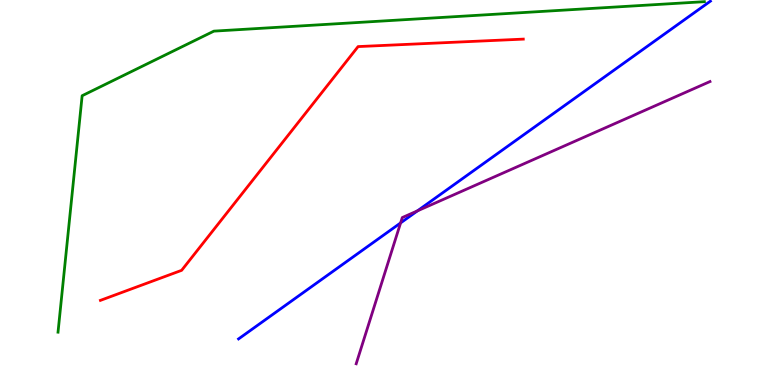[{'lines': ['blue', 'red'], 'intersections': []}, {'lines': ['green', 'red'], 'intersections': []}, {'lines': ['purple', 'red'], 'intersections': []}, {'lines': ['blue', 'green'], 'intersections': []}, {'lines': ['blue', 'purple'], 'intersections': [{'x': 5.17, 'y': 4.21}, {'x': 5.39, 'y': 4.52}]}, {'lines': ['green', 'purple'], 'intersections': []}]